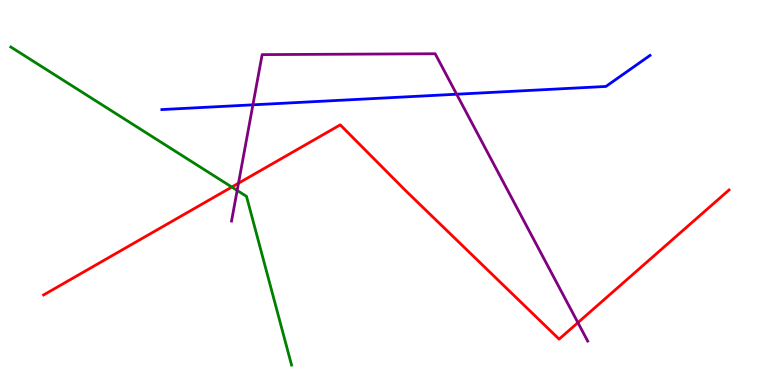[{'lines': ['blue', 'red'], 'intersections': []}, {'lines': ['green', 'red'], 'intersections': [{'x': 2.99, 'y': 5.14}]}, {'lines': ['purple', 'red'], 'intersections': [{'x': 3.08, 'y': 5.24}, {'x': 7.46, 'y': 1.62}]}, {'lines': ['blue', 'green'], 'intersections': []}, {'lines': ['blue', 'purple'], 'intersections': [{'x': 3.26, 'y': 7.28}, {'x': 5.89, 'y': 7.55}]}, {'lines': ['green', 'purple'], 'intersections': [{'x': 3.06, 'y': 5.05}]}]